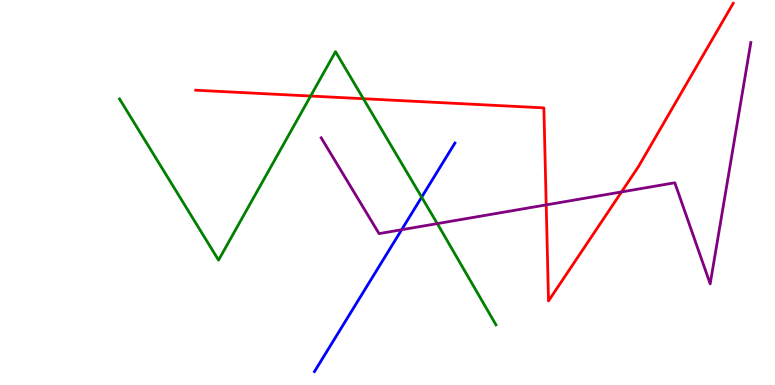[{'lines': ['blue', 'red'], 'intersections': []}, {'lines': ['green', 'red'], 'intersections': [{'x': 4.01, 'y': 7.51}, {'x': 4.69, 'y': 7.44}]}, {'lines': ['purple', 'red'], 'intersections': [{'x': 7.05, 'y': 4.68}, {'x': 8.02, 'y': 5.01}]}, {'lines': ['blue', 'green'], 'intersections': [{'x': 5.44, 'y': 4.88}]}, {'lines': ['blue', 'purple'], 'intersections': [{'x': 5.18, 'y': 4.03}]}, {'lines': ['green', 'purple'], 'intersections': [{'x': 5.64, 'y': 4.19}]}]